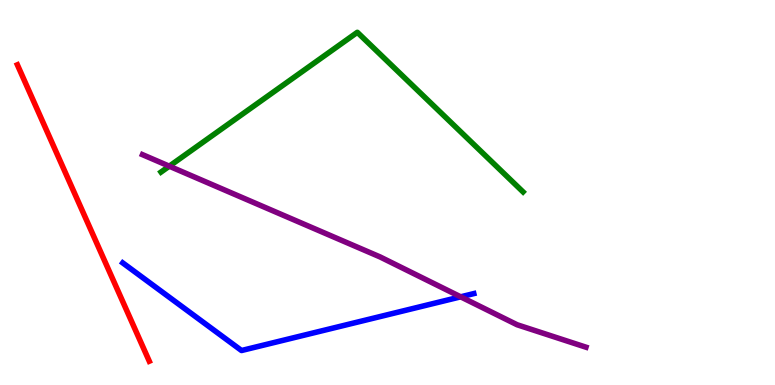[{'lines': ['blue', 'red'], 'intersections': []}, {'lines': ['green', 'red'], 'intersections': []}, {'lines': ['purple', 'red'], 'intersections': []}, {'lines': ['blue', 'green'], 'intersections': []}, {'lines': ['blue', 'purple'], 'intersections': [{'x': 5.94, 'y': 2.29}]}, {'lines': ['green', 'purple'], 'intersections': [{'x': 2.18, 'y': 5.68}]}]